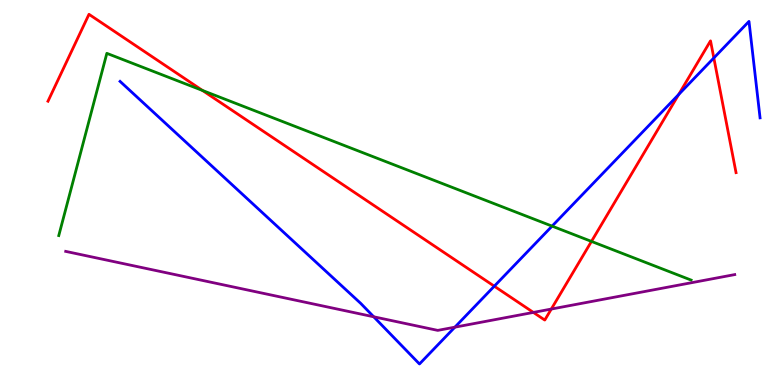[{'lines': ['blue', 'red'], 'intersections': [{'x': 6.38, 'y': 2.57}, {'x': 8.76, 'y': 7.55}, {'x': 9.21, 'y': 8.49}]}, {'lines': ['green', 'red'], 'intersections': [{'x': 2.61, 'y': 7.65}, {'x': 7.63, 'y': 3.73}]}, {'lines': ['purple', 'red'], 'intersections': [{'x': 6.88, 'y': 1.89}, {'x': 7.11, 'y': 1.97}]}, {'lines': ['blue', 'green'], 'intersections': [{'x': 7.12, 'y': 4.13}]}, {'lines': ['blue', 'purple'], 'intersections': [{'x': 4.82, 'y': 1.77}, {'x': 5.87, 'y': 1.5}]}, {'lines': ['green', 'purple'], 'intersections': []}]